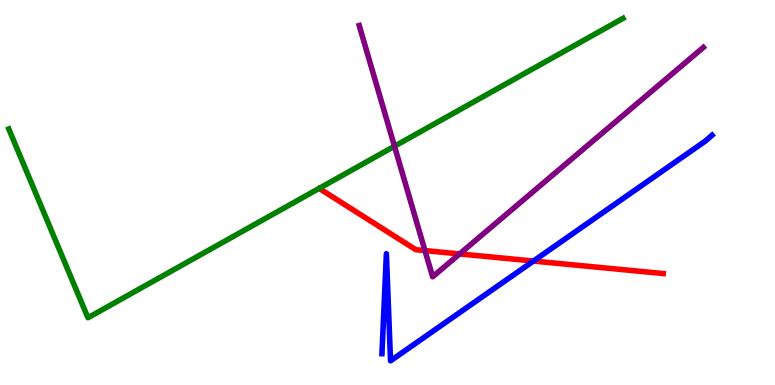[{'lines': ['blue', 'red'], 'intersections': [{'x': 6.88, 'y': 3.22}]}, {'lines': ['green', 'red'], 'intersections': []}, {'lines': ['purple', 'red'], 'intersections': [{'x': 5.48, 'y': 3.49}, {'x': 5.93, 'y': 3.4}]}, {'lines': ['blue', 'green'], 'intersections': []}, {'lines': ['blue', 'purple'], 'intersections': []}, {'lines': ['green', 'purple'], 'intersections': [{'x': 5.09, 'y': 6.2}]}]